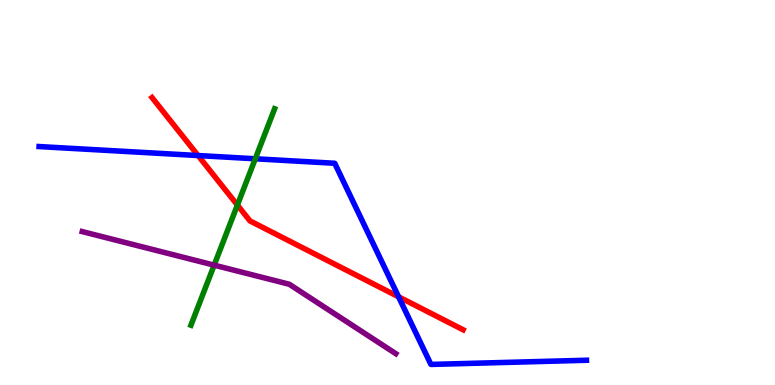[{'lines': ['blue', 'red'], 'intersections': [{'x': 2.56, 'y': 5.96}, {'x': 5.14, 'y': 2.29}]}, {'lines': ['green', 'red'], 'intersections': [{'x': 3.06, 'y': 4.67}]}, {'lines': ['purple', 'red'], 'intersections': []}, {'lines': ['blue', 'green'], 'intersections': [{'x': 3.29, 'y': 5.88}]}, {'lines': ['blue', 'purple'], 'intersections': []}, {'lines': ['green', 'purple'], 'intersections': [{'x': 2.76, 'y': 3.11}]}]